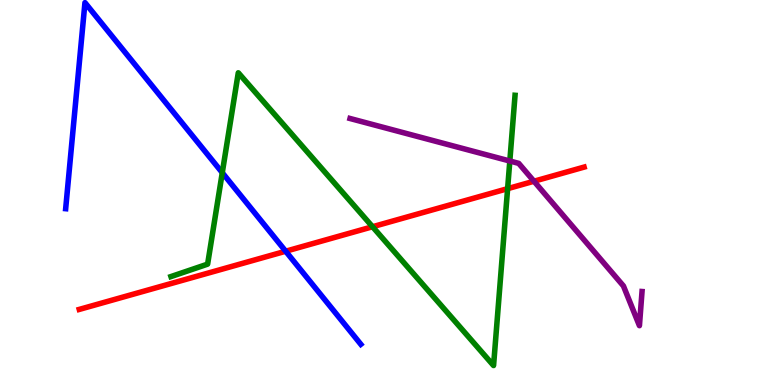[{'lines': ['blue', 'red'], 'intersections': [{'x': 3.69, 'y': 3.47}]}, {'lines': ['green', 'red'], 'intersections': [{'x': 4.81, 'y': 4.11}, {'x': 6.55, 'y': 5.1}]}, {'lines': ['purple', 'red'], 'intersections': [{'x': 6.89, 'y': 5.29}]}, {'lines': ['blue', 'green'], 'intersections': [{'x': 2.87, 'y': 5.51}]}, {'lines': ['blue', 'purple'], 'intersections': []}, {'lines': ['green', 'purple'], 'intersections': [{'x': 6.58, 'y': 5.82}]}]